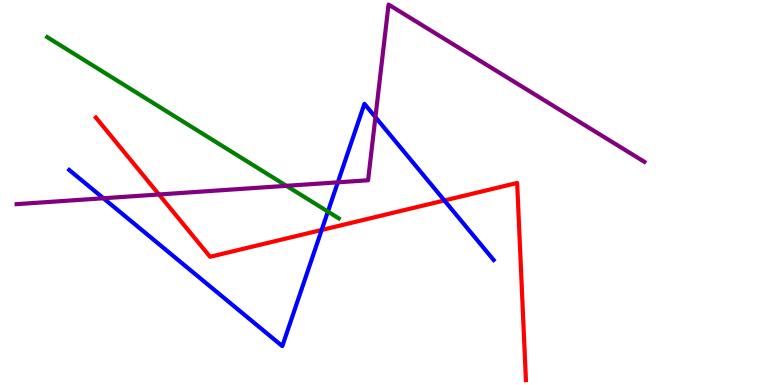[{'lines': ['blue', 'red'], 'intersections': [{'x': 4.15, 'y': 4.03}, {'x': 5.73, 'y': 4.79}]}, {'lines': ['green', 'red'], 'intersections': []}, {'lines': ['purple', 'red'], 'intersections': [{'x': 2.05, 'y': 4.95}]}, {'lines': ['blue', 'green'], 'intersections': [{'x': 4.23, 'y': 4.5}]}, {'lines': ['blue', 'purple'], 'intersections': [{'x': 1.33, 'y': 4.85}, {'x': 4.36, 'y': 5.26}, {'x': 4.84, 'y': 6.96}]}, {'lines': ['green', 'purple'], 'intersections': [{'x': 3.7, 'y': 5.17}]}]